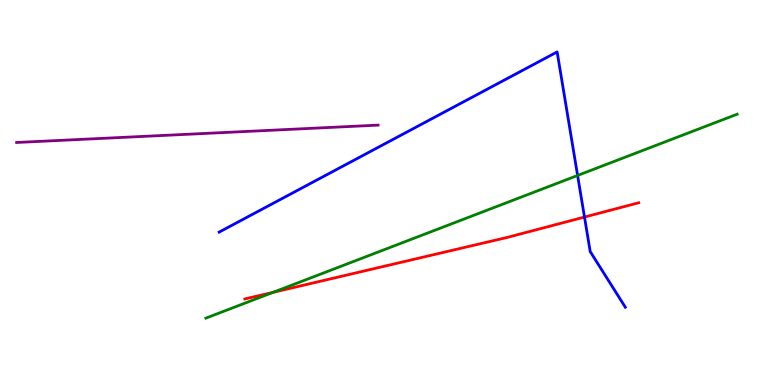[{'lines': ['blue', 'red'], 'intersections': [{'x': 7.54, 'y': 4.36}]}, {'lines': ['green', 'red'], 'intersections': [{'x': 3.52, 'y': 2.41}]}, {'lines': ['purple', 'red'], 'intersections': []}, {'lines': ['blue', 'green'], 'intersections': [{'x': 7.45, 'y': 5.44}]}, {'lines': ['blue', 'purple'], 'intersections': []}, {'lines': ['green', 'purple'], 'intersections': []}]